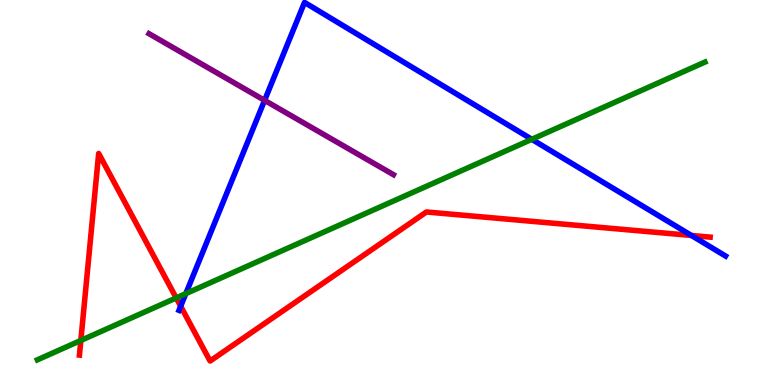[{'lines': ['blue', 'red'], 'intersections': [{'x': 2.33, 'y': 2.05}, {'x': 8.92, 'y': 3.88}]}, {'lines': ['green', 'red'], 'intersections': [{'x': 1.04, 'y': 1.16}, {'x': 2.27, 'y': 2.26}]}, {'lines': ['purple', 'red'], 'intersections': []}, {'lines': ['blue', 'green'], 'intersections': [{'x': 2.4, 'y': 2.37}, {'x': 6.86, 'y': 6.38}]}, {'lines': ['blue', 'purple'], 'intersections': [{'x': 3.41, 'y': 7.39}]}, {'lines': ['green', 'purple'], 'intersections': []}]